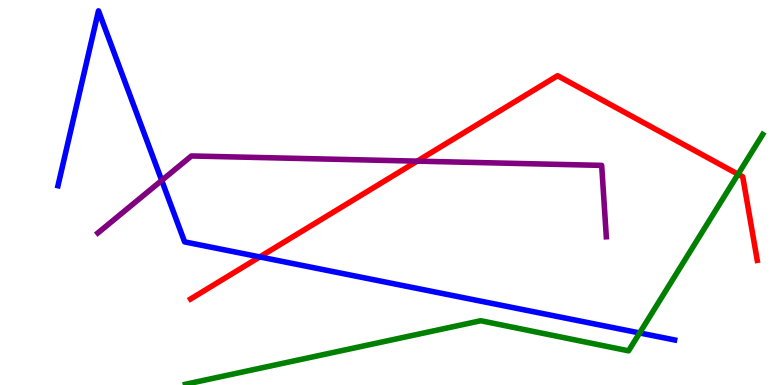[{'lines': ['blue', 'red'], 'intersections': [{'x': 3.35, 'y': 3.33}]}, {'lines': ['green', 'red'], 'intersections': [{'x': 9.52, 'y': 5.47}]}, {'lines': ['purple', 'red'], 'intersections': [{'x': 5.38, 'y': 5.81}]}, {'lines': ['blue', 'green'], 'intersections': [{'x': 8.25, 'y': 1.35}]}, {'lines': ['blue', 'purple'], 'intersections': [{'x': 2.09, 'y': 5.31}]}, {'lines': ['green', 'purple'], 'intersections': []}]